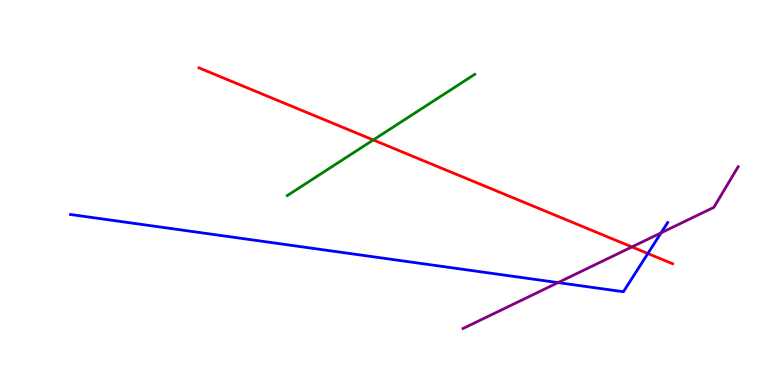[{'lines': ['blue', 'red'], 'intersections': [{'x': 8.36, 'y': 3.41}]}, {'lines': ['green', 'red'], 'intersections': [{'x': 4.82, 'y': 6.36}]}, {'lines': ['purple', 'red'], 'intersections': [{'x': 8.15, 'y': 3.59}]}, {'lines': ['blue', 'green'], 'intersections': []}, {'lines': ['blue', 'purple'], 'intersections': [{'x': 7.2, 'y': 2.66}, {'x': 8.53, 'y': 3.95}]}, {'lines': ['green', 'purple'], 'intersections': []}]